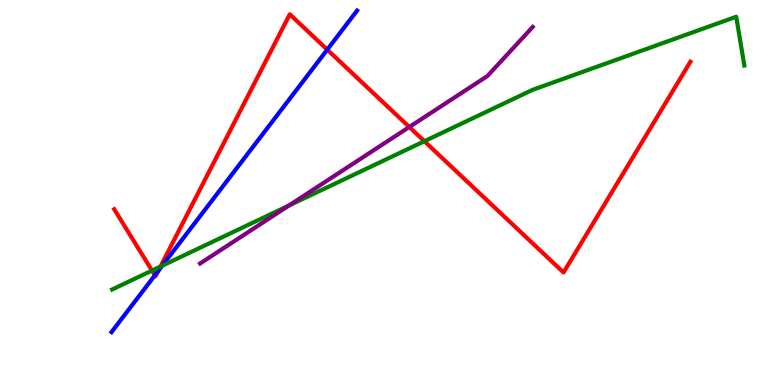[{'lines': ['blue', 'red'], 'intersections': [{'x': 2.0, 'y': 2.85}, {'x': 2.04, 'y': 2.96}, {'x': 4.22, 'y': 8.71}]}, {'lines': ['green', 'red'], 'intersections': [{'x': 1.96, 'y': 2.97}, {'x': 2.07, 'y': 3.08}, {'x': 5.48, 'y': 6.33}]}, {'lines': ['purple', 'red'], 'intersections': [{'x': 5.28, 'y': 6.7}]}, {'lines': ['blue', 'green'], 'intersections': [{'x': 2.09, 'y': 3.1}]}, {'lines': ['blue', 'purple'], 'intersections': []}, {'lines': ['green', 'purple'], 'intersections': [{'x': 3.73, 'y': 4.66}]}]